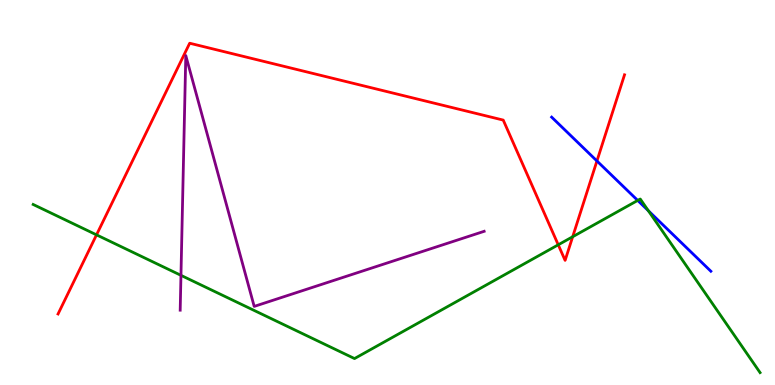[{'lines': ['blue', 'red'], 'intersections': [{'x': 7.7, 'y': 5.82}]}, {'lines': ['green', 'red'], 'intersections': [{'x': 1.25, 'y': 3.9}, {'x': 7.2, 'y': 3.64}, {'x': 7.39, 'y': 3.85}]}, {'lines': ['purple', 'red'], 'intersections': []}, {'lines': ['blue', 'green'], 'intersections': [{'x': 8.23, 'y': 4.79}, {'x': 8.37, 'y': 4.53}]}, {'lines': ['blue', 'purple'], 'intersections': []}, {'lines': ['green', 'purple'], 'intersections': [{'x': 2.33, 'y': 2.85}]}]